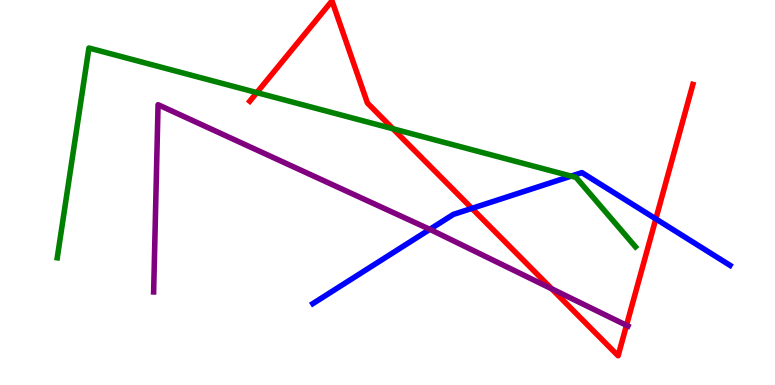[{'lines': ['blue', 'red'], 'intersections': [{'x': 6.09, 'y': 4.59}, {'x': 8.46, 'y': 4.31}]}, {'lines': ['green', 'red'], 'intersections': [{'x': 3.31, 'y': 7.59}, {'x': 5.07, 'y': 6.66}]}, {'lines': ['purple', 'red'], 'intersections': [{'x': 7.12, 'y': 2.5}, {'x': 8.08, 'y': 1.55}]}, {'lines': ['blue', 'green'], 'intersections': [{'x': 7.37, 'y': 5.43}]}, {'lines': ['blue', 'purple'], 'intersections': [{'x': 5.55, 'y': 4.04}]}, {'lines': ['green', 'purple'], 'intersections': []}]